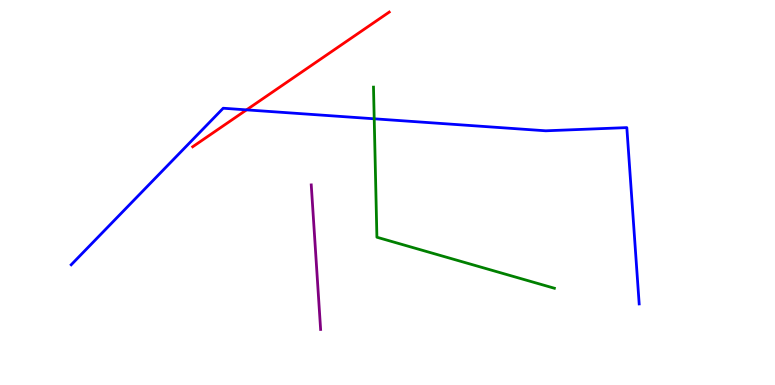[{'lines': ['blue', 'red'], 'intersections': [{'x': 3.18, 'y': 7.15}]}, {'lines': ['green', 'red'], 'intersections': []}, {'lines': ['purple', 'red'], 'intersections': []}, {'lines': ['blue', 'green'], 'intersections': [{'x': 4.83, 'y': 6.91}]}, {'lines': ['blue', 'purple'], 'intersections': []}, {'lines': ['green', 'purple'], 'intersections': []}]